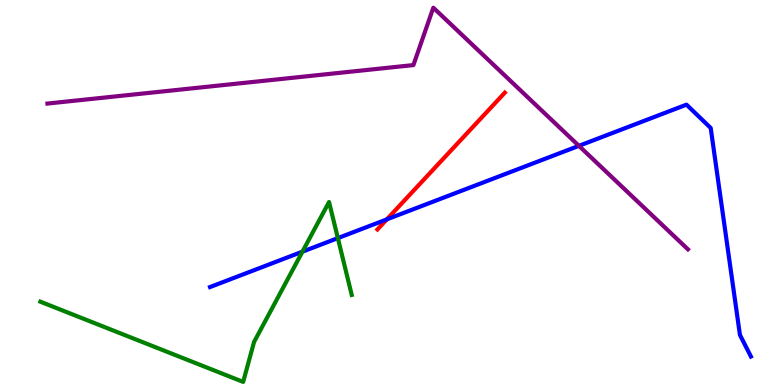[{'lines': ['blue', 'red'], 'intersections': [{'x': 4.99, 'y': 4.3}]}, {'lines': ['green', 'red'], 'intersections': []}, {'lines': ['purple', 'red'], 'intersections': []}, {'lines': ['blue', 'green'], 'intersections': [{'x': 3.9, 'y': 3.46}, {'x': 4.36, 'y': 3.82}]}, {'lines': ['blue', 'purple'], 'intersections': [{'x': 7.47, 'y': 6.21}]}, {'lines': ['green', 'purple'], 'intersections': []}]